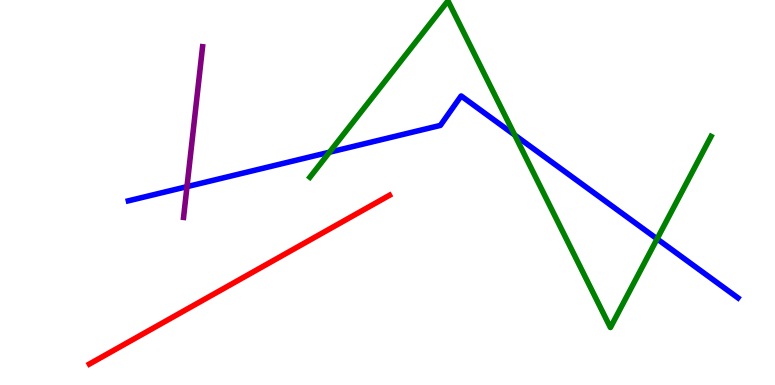[{'lines': ['blue', 'red'], 'intersections': []}, {'lines': ['green', 'red'], 'intersections': []}, {'lines': ['purple', 'red'], 'intersections': []}, {'lines': ['blue', 'green'], 'intersections': [{'x': 4.25, 'y': 6.05}, {'x': 6.64, 'y': 6.49}, {'x': 8.48, 'y': 3.8}]}, {'lines': ['blue', 'purple'], 'intersections': [{'x': 2.41, 'y': 5.15}]}, {'lines': ['green', 'purple'], 'intersections': []}]